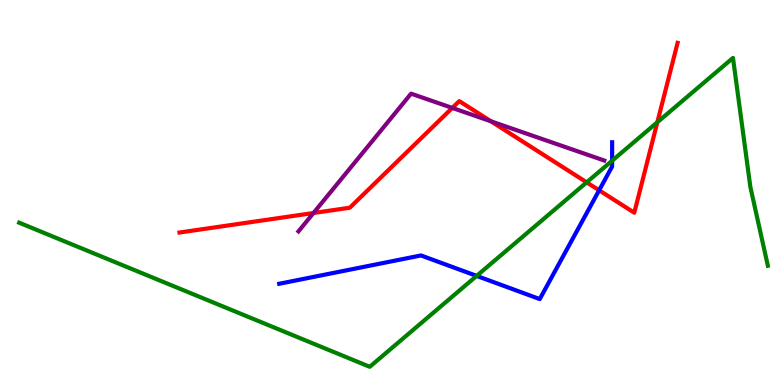[{'lines': ['blue', 'red'], 'intersections': [{'x': 7.73, 'y': 5.06}]}, {'lines': ['green', 'red'], 'intersections': [{'x': 7.57, 'y': 5.26}, {'x': 8.48, 'y': 6.82}]}, {'lines': ['purple', 'red'], 'intersections': [{'x': 4.05, 'y': 4.47}, {'x': 5.84, 'y': 7.2}, {'x': 6.34, 'y': 6.85}]}, {'lines': ['blue', 'green'], 'intersections': [{'x': 6.15, 'y': 2.83}, {'x': 7.9, 'y': 5.83}]}, {'lines': ['blue', 'purple'], 'intersections': []}, {'lines': ['green', 'purple'], 'intersections': []}]